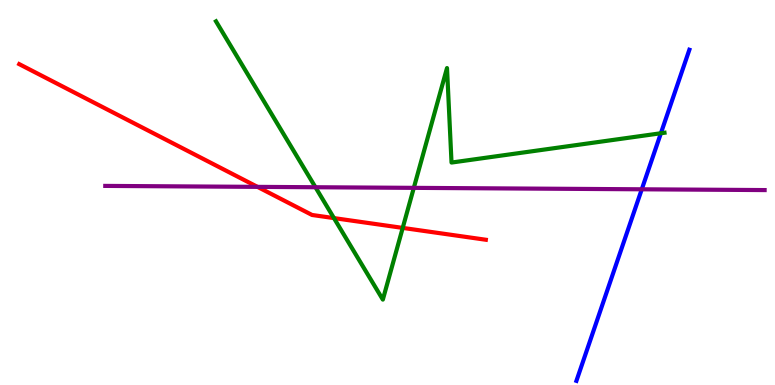[{'lines': ['blue', 'red'], 'intersections': []}, {'lines': ['green', 'red'], 'intersections': [{'x': 4.31, 'y': 4.34}, {'x': 5.2, 'y': 4.08}]}, {'lines': ['purple', 'red'], 'intersections': [{'x': 3.32, 'y': 5.15}]}, {'lines': ['blue', 'green'], 'intersections': [{'x': 8.53, 'y': 6.54}]}, {'lines': ['blue', 'purple'], 'intersections': [{'x': 8.28, 'y': 5.08}]}, {'lines': ['green', 'purple'], 'intersections': [{'x': 4.07, 'y': 5.14}, {'x': 5.34, 'y': 5.12}]}]